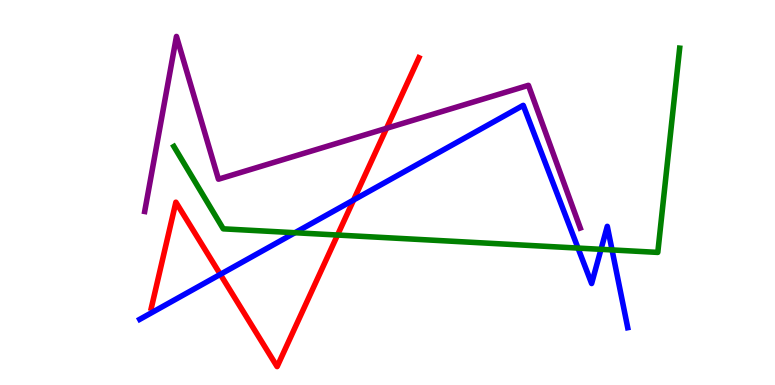[{'lines': ['blue', 'red'], 'intersections': [{'x': 2.84, 'y': 2.87}, {'x': 4.56, 'y': 4.81}]}, {'lines': ['green', 'red'], 'intersections': [{'x': 4.36, 'y': 3.9}]}, {'lines': ['purple', 'red'], 'intersections': [{'x': 4.99, 'y': 6.67}]}, {'lines': ['blue', 'green'], 'intersections': [{'x': 3.81, 'y': 3.96}, {'x': 7.46, 'y': 3.56}, {'x': 7.75, 'y': 3.52}, {'x': 7.9, 'y': 3.51}]}, {'lines': ['blue', 'purple'], 'intersections': []}, {'lines': ['green', 'purple'], 'intersections': []}]